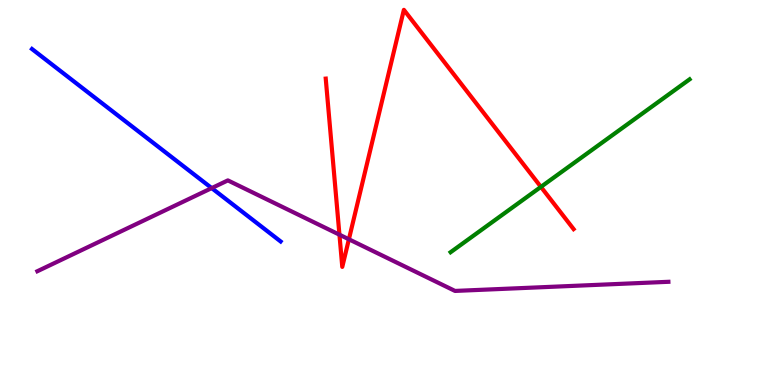[{'lines': ['blue', 'red'], 'intersections': []}, {'lines': ['green', 'red'], 'intersections': [{'x': 6.98, 'y': 5.15}]}, {'lines': ['purple', 'red'], 'intersections': [{'x': 4.38, 'y': 3.9}, {'x': 4.5, 'y': 3.78}]}, {'lines': ['blue', 'green'], 'intersections': []}, {'lines': ['blue', 'purple'], 'intersections': [{'x': 2.73, 'y': 5.11}]}, {'lines': ['green', 'purple'], 'intersections': []}]